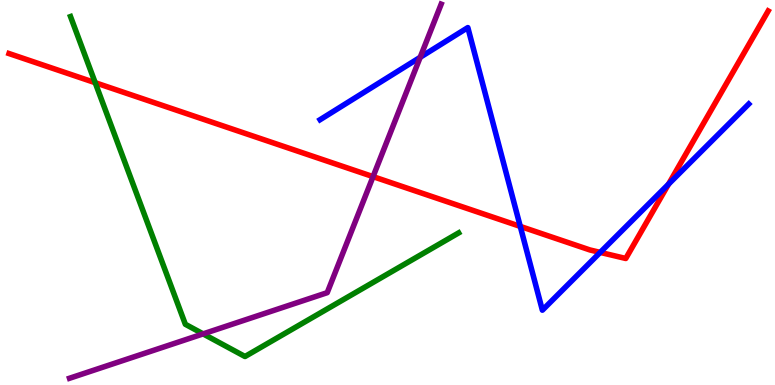[{'lines': ['blue', 'red'], 'intersections': [{'x': 6.71, 'y': 4.12}, {'x': 7.74, 'y': 3.44}, {'x': 8.63, 'y': 5.22}]}, {'lines': ['green', 'red'], 'intersections': [{'x': 1.23, 'y': 7.85}]}, {'lines': ['purple', 'red'], 'intersections': [{'x': 4.81, 'y': 5.41}]}, {'lines': ['blue', 'green'], 'intersections': []}, {'lines': ['blue', 'purple'], 'intersections': [{'x': 5.42, 'y': 8.51}]}, {'lines': ['green', 'purple'], 'intersections': [{'x': 2.62, 'y': 1.33}]}]